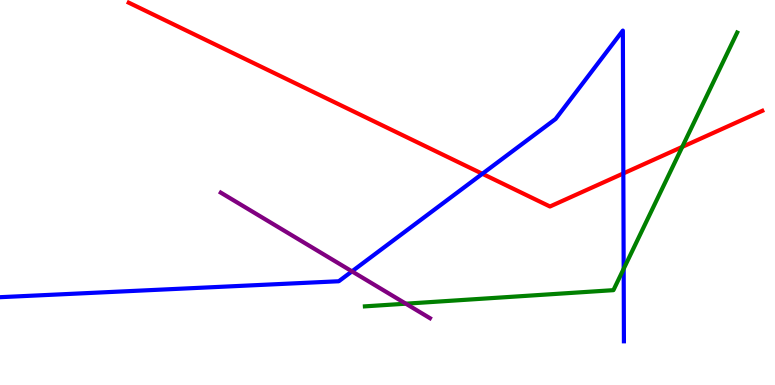[{'lines': ['blue', 'red'], 'intersections': [{'x': 6.22, 'y': 5.49}, {'x': 8.04, 'y': 5.5}]}, {'lines': ['green', 'red'], 'intersections': [{'x': 8.8, 'y': 6.18}]}, {'lines': ['purple', 'red'], 'intersections': []}, {'lines': ['blue', 'green'], 'intersections': [{'x': 8.05, 'y': 3.02}]}, {'lines': ['blue', 'purple'], 'intersections': [{'x': 4.54, 'y': 2.95}]}, {'lines': ['green', 'purple'], 'intersections': [{'x': 5.24, 'y': 2.11}]}]